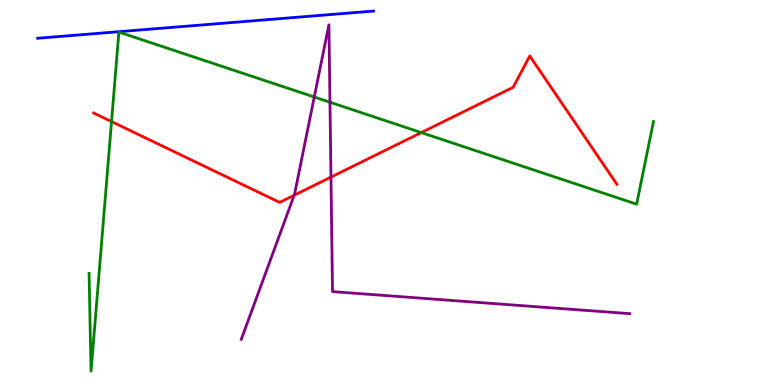[{'lines': ['blue', 'red'], 'intersections': []}, {'lines': ['green', 'red'], 'intersections': [{'x': 1.44, 'y': 6.84}, {'x': 5.44, 'y': 6.56}]}, {'lines': ['purple', 'red'], 'intersections': [{'x': 3.8, 'y': 4.93}, {'x': 4.27, 'y': 5.4}]}, {'lines': ['blue', 'green'], 'intersections': []}, {'lines': ['blue', 'purple'], 'intersections': []}, {'lines': ['green', 'purple'], 'intersections': [{'x': 4.06, 'y': 7.48}, {'x': 4.26, 'y': 7.34}]}]